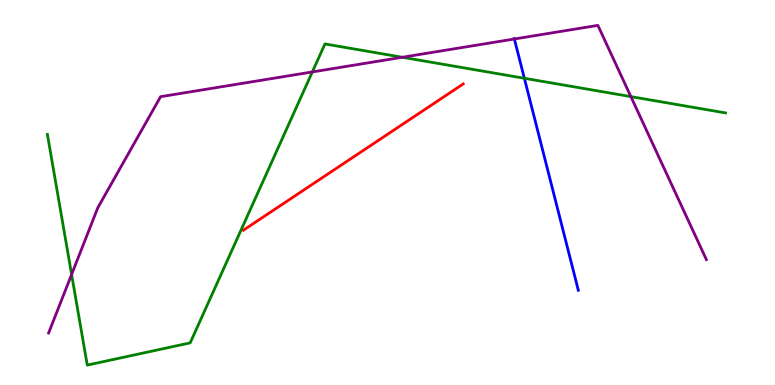[{'lines': ['blue', 'red'], 'intersections': []}, {'lines': ['green', 'red'], 'intersections': []}, {'lines': ['purple', 'red'], 'intersections': []}, {'lines': ['blue', 'green'], 'intersections': [{'x': 6.77, 'y': 7.97}]}, {'lines': ['blue', 'purple'], 'intersections': [{'x': 6.64, 'y': 8.99}]}, {'lines': ['green', 'purple'], 'intersections': [{'x': 0.924, 'y': 2.87}, {'x': 4.03, 'y': 8.13}, {'x': 5.19, 'y': 8.51}, {'x': 8.14, 'y': 7.49}]}]